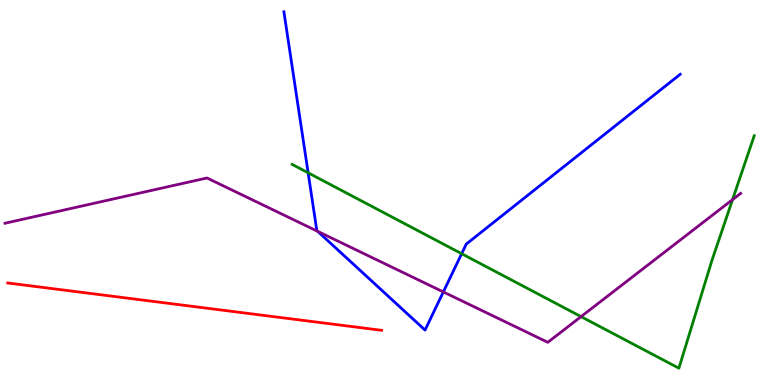[{'lines': ['blue', 'red'], 'intersections': []}, {'lines': ['green', 'red'], 'intersections': []}, {'lines': ['purple', 'red'], 'intersections': []}, {'lines': ['blue', 'green'], 'intersections': [{'x': 3.98, 'y': 5.51}, {'x': 5.96, 'y': 3.41}]}, {'lines': ['blue', 'purple'], 'intersections': [{'x': 4.1, 'y': 3.99}, {'x': 5.72, 'y': 2.42}]}, {'lines': ['green', 'purple'], 'intersections': [{'x': 7.5, 'y': 1.78}, {'x': 9.45, 'y': 4.81}]}]